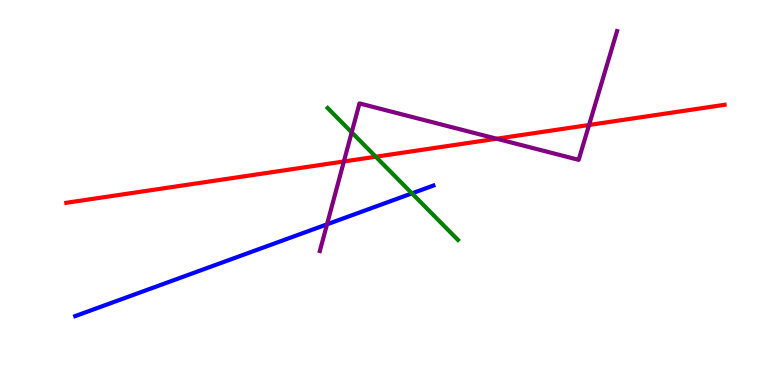[{'lines': ['blue', 'red'], 'intersections': []}, {'lines': ['green', 'red'], 'intersections': [{'x': 4.85, 'y': 5.93}]}, {'lines': ['purple', 'red'], 'intersections': [{'x': 4.44, 'y': 5.81}, {'x': 6.41, 'y': 6.4}, {'x': 7.6, 'y': 6.75}]}, {'lines': ['blue', 'green'], 'intersections': [{'x': 5.32, 'y': 4.98}]}, {'lines': ['blue', 'purple'], 'intersections': [{'x': 4.22, 'y': 4.17}]}, {'lines': ['green', 'purple'], 'intersections': [{'x': 4.54, 'y': 6.56}]}]